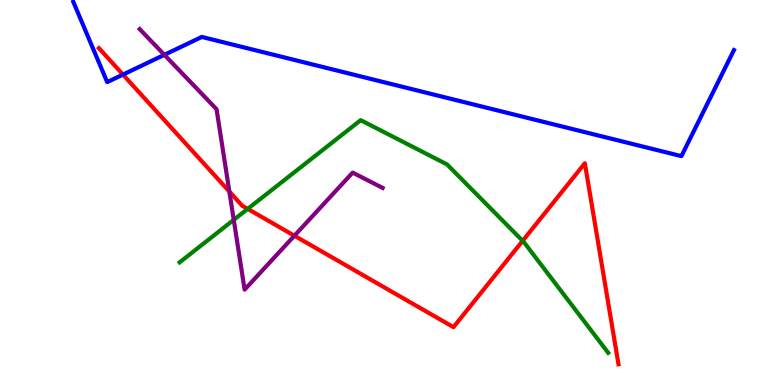[{'lines': ['blue', 'red'], 'intersections': [{'x': 1.59, 'y': 8.06}]}, {'lines': ['green', 'red'], 'intersections': [{'x': 3.2, 'y': 4.57}, {'x': 6.74, 'y': 3.74}]}, {'lines': ['purple', 'red'], 'intersections': [{'x': 2.96, 'y': 5.02}, {'x': 3.8, 'y': 3.88}]}, {'lines': ['blue', 'green'], 'intersections': []}, {'lines': ['blue', 'purple'], 'intersections': [{'x': 2.12, 'y': 8.58}]}, {'lines': ['green', 'purple'], 'intersections': [{'x': 3.02, 'y': 4.29}]}]